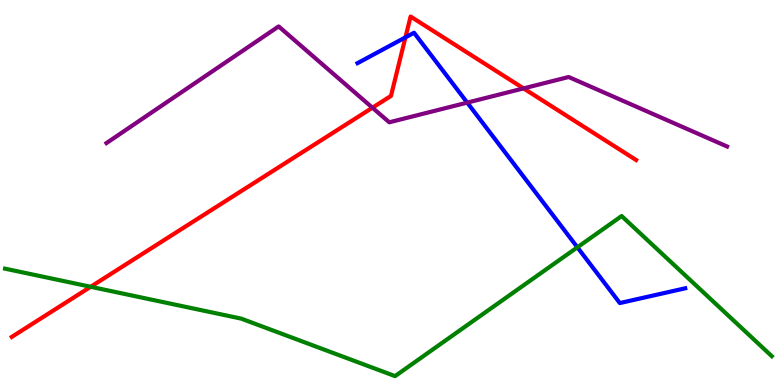[{'lines': ['blue', 'red'], 'intersections': [{'x': 5.23, 'y': 9.03}]}, {'lines': ['green', 'red'], 'intersections': [{'x': 1.17, 'y': 2.55}]}, {'lines': ['purple', 'red'], 'intersections': [{'x': 4.81, 'y': 7.2}, {'x': 6.76, 'y': 7.7}]}, {'lines': ['blue', 'green'], 'intersections': [{'x': 7.45, 'y': 3.58}]}, {'lines': ['blue', 'purple'], 'intersections': [{'x': 6.03, 'y': 7.33}]}, {'lines': ['green', 'purple'], 'intersections': []}]